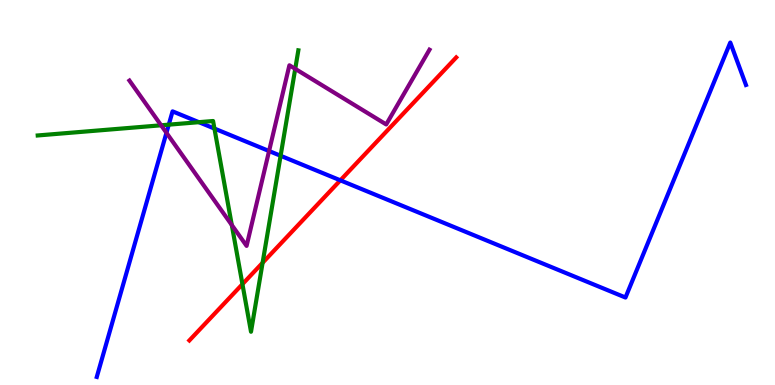[{'lines': ['blue', 'red'], 'intersections': [{'x': 4.39, 'y': 5.32}]}, {'lines': ['green', 'red'], 'intersections': [{'x': 3.13, 'y': 2.62}, {'x': 3.39, 'y': 3.17}]}, {'lines': ['purple', 'red'], 'intersections': []}, {'lines': ['blue', 'green'], 'intersections': [{'x': 2.18, 'y': 6.76}, {'x': 2.57, 'y': 6.83}, {'x': 2.77, 'y': 6.66}, {'x': 3.62, 'y': 5.95}]}, {'lines': ['blue', 'purple'], 'intersections': [{'x': 2.15, 'y': 6.55}, {'x': 3.47, 'y': 6.08}]}, {'lines': ['green', 'purple'], 'intersections': [{'x': 2.08, 'y': 6.75}, {'x': 2.99, 'y': 4.16}, {'x': 3.81, 'y': 8.21}]}]